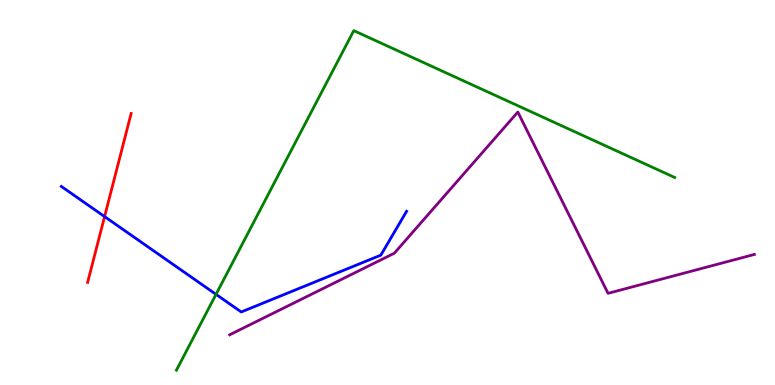[{'lines': ['blue', 'red'], 'intersections': [{'x': 1.35, 'y': 4.37}]}, {'lines': ['green', 'red'], 'intersections': []}, {'lines': ['purple', 'red'], 'intersections': []}, {'lines': ['blue', 'green'], 'intersections': [{'x': 2.79, 'y': 2.35}]}, {'lines': ['blue', 'purple'], 'intersections': []}, {'lines': ['green', 'purple'], 'intersections': []}]